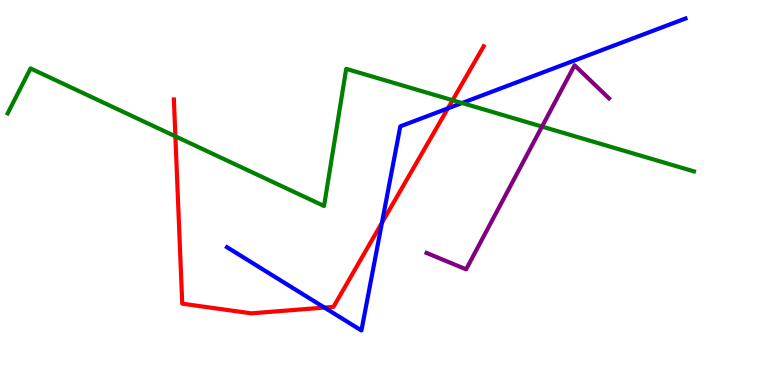[{'lines': ['blue', 'red'], 'intersections': [{'x': 4.19, 'y': 2.01}, {'x': 4.93, 'y': 4.21}, {'x': 5.78, 'y': 7.19}]}, {'lines': ['green', 'red'], 'intersections': [{'x': 2.26, 'y': 6.46}, {'x': 5.84, 'y': 7.4}]}, {'lines': ['purple', 'red'], 'intersections': []}, {'lines': ['blue', 'green'], 'intersections': [{'x': 5.96, 'y': 7.32}]}, {'lines': ['blue', 'purple'], 'intersections': []}, {'lines': ['green', 'purple'], 'intersections': [{'x': 6.99, 'y': 6.71}]}]